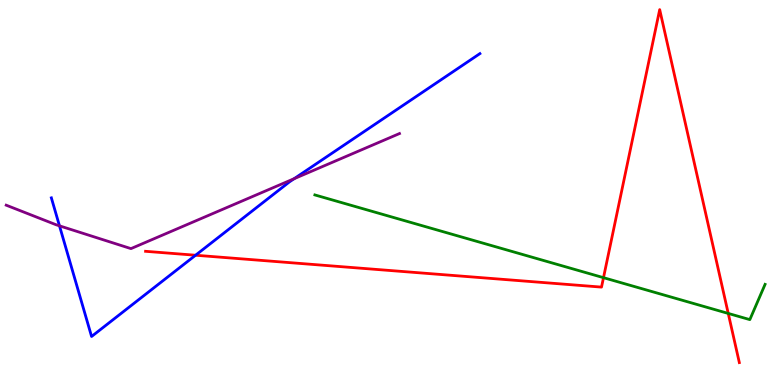[{'lines': ['blue', 'red'], 'intersections': [{'x': 2.52, 'y': 3.37}]}, {'lines': ['green', 'red'], 'intersections': [{'x': 7.79, 'y': 2.79}, {'x': 9.4, 'y': 1.86}]}, {'lines': ['purple', 'red'], 'intersections': []}, {'lines': ['blue', 'green'], 'intersections': []}, {'lines': ['blue', 'purple'], 'intersections': [{'x': 0.767, 'y': 4.13}, {'x': 3.8, 'y': 5.36}]}, {'lines': ['green', 'purple'], 'intersections': []}]